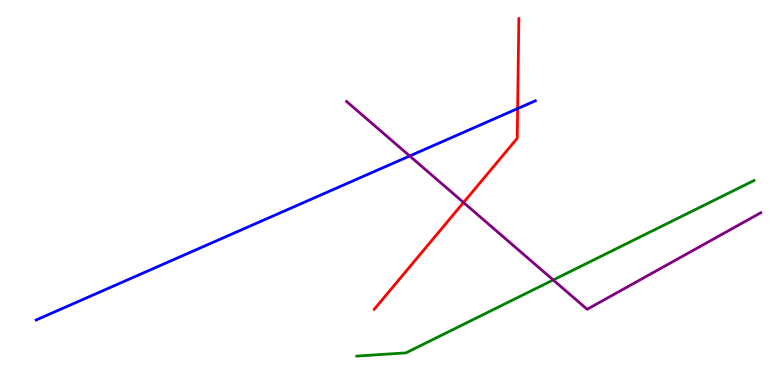[{'lines': ['blue', 'red'], 'intersections': [{'x': 6.68, 'y': 7.18}]}, {'lines': ['green', 'red'], 'intersections': []}, {'lines': ['purple', 'red'], 'intersections': [{'x': 5.98, 'y': 4.74}]}, {'lines': ['blue', 'green'], 'intersections': []}, {'lines': ['blue', 'purple'], 'intersections': [{'x': 5.29, 'y': 5.95}]}, {'lines': ['green', 'purple'], 'intersections': [{'x': 7.14, 'y': 2.73}]}]